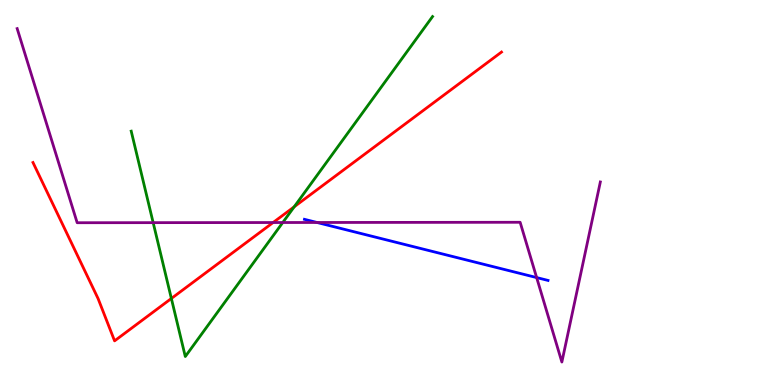[{'lines': ['blue', 'red'], 'intersections': []}, {'lines': ['green', 'red'], 'intersections': [{'x': 2.21, 'y': 2.25}, {'x': 3.8, 'y': 4.63}]}, {'lines': ['purple', 'red'], 'intersections': [{'x': 3.52, 'y': 4.22}]}, {'lines': ['blue', 'green'], 'intersections': []}, {'lines': ['blue', 'purple'], 'intersections': [{'x': 4.09, 'y': 4.22}, {'x': 6.92, 'y': 2.79}]}, {'lines': ['green', 'purple'], 'intersections': [{'x': 1.98, 'y': 4.22}, {'x': 3.65, 'y': 4.22}]}]